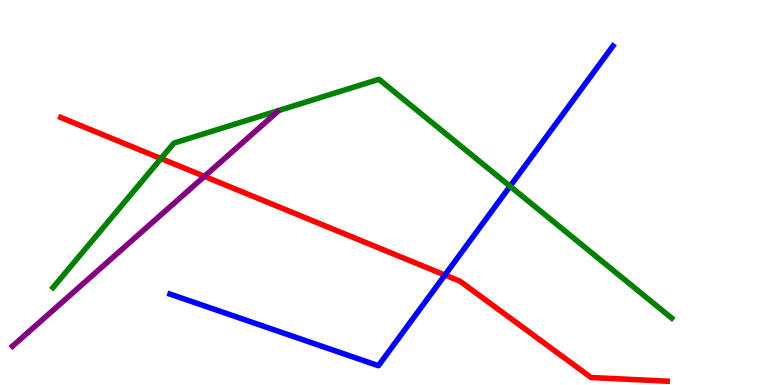[{'lines': ['blue', 'red'], 'intersections': [{'x': 5.74, 'y': 2.86}]}, {'lines': ['green', 'red'], 'intersections': [{'x': 2.08, 'y': 5.88}]}, {'lines': ['purple', 'red'], 'intersections': [{'x': 2.64, 'y': 5.42}]}, {'lines': ['blue', 'green'], 'intersections': [{'x': 6.58, 'y': 5.16}]}, {'lines': ['blue', 'purple'], 'intersections': []}, {'lines': ['green', 'purple'], 'intersections': []}]